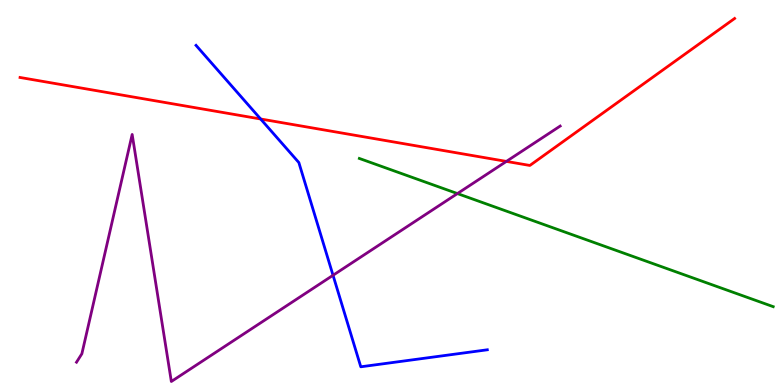[{'lines': ['blue', 'red'], 'intersections': [{'x': 3.36, 'y': 6.91}]}, {'lines': ['green', 'red'], 'intersections': []}, {'lines': ['purple', 'red'], 'intersections': [{'x': 6.53, 'y': 5.81}]}, {'lines': ['blue', 'green'], 'intersections': []}, {'lines': ['blue', 'purple'], 'intersections': [{'x': 4.3, 'y': 2.85}]}, {'lines': ['green', 'purple'], 'intersections': [{'x': 5.9, 'y': 4.97}]}]